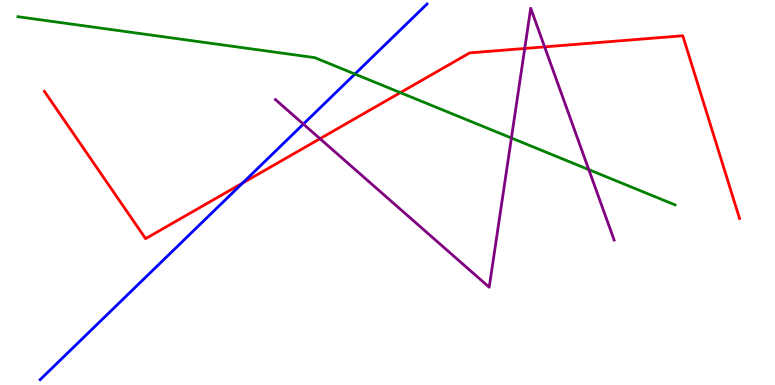[{'lines': ['blue', 'red'], 'intersections': [{'x': 3.13, 'y': 5.25}]}, {'lines': ['green', 'red'], 'intersections': [{'x': 5.17, 'y': 7.59}]}, {'lines': ['purple', 'red'], 'intersections': [{'x': 4.13, 'y': 6.4}, {'x': 6.77, 'y': 8.74}, {'x': 7.03, 'y': 8.78}]}, {'lines': ['blue', 'green'], 'intersections': [{'x': 4.58, 'y': 8.08}]}, {'lines': ['blue', 'purple'], 'intersections': [{'x': 3.91, 'y': 6.78}]}, {'lines': ['green', 'purple'], 'intersections': [{'x': 6.6, 'y': 6.42}, {'x': 7.6, 'y': 5.59}]}]